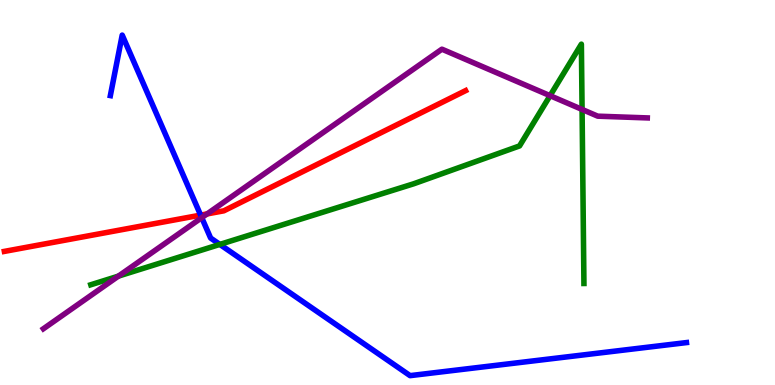[{'lines': ['blue', 'red'], 'intersections': [{'x': 2.59, 'y': 4.41}]}, {'lines': ['green', 'red'], 'intersections': []}, {'lines': ['purple', 'red'], 'intersections': [{'x': 2.67, 'y': 4.44}]}, {'lines': ['blue', 'green'], 'intersections': [{'x': 2.84, 'y': 3.65}]}, {'lines': ['blue', 'purple'], 'intersections': [{'x': 2.6, 'y': 4.35}]}, {'lines': ['green', 'purple'], 'intersections': [{'x': 1.53, 'y': 2.83}, {'x': 7.1, 'y': 7.51}, {'x': 7.51, 'y': 7.16}]}]